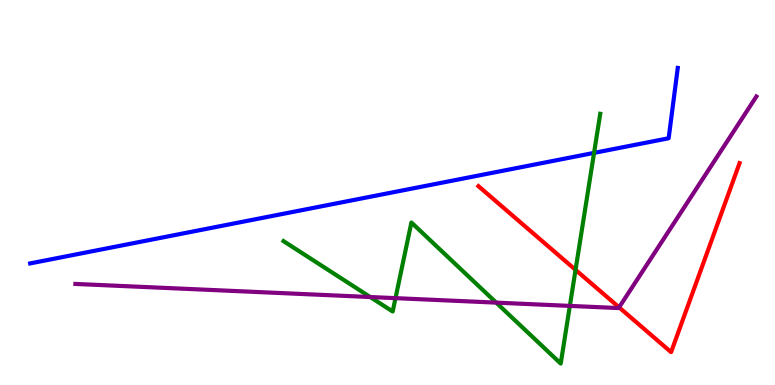[{'lines': ['blue', 'red'], 'intersections': []}, {'lines': ['green', 'red'], 'intersections': [{'x': 7.43, 'y': 2.99}]}, {'lines': ['purple', 'red'], 'intersections': [{'x': 7.99, 'y': 2.02}]}, {'lines': ['blue', 'green'], 'intersections': [{'x': 7.67, 'y': 6.03}]}, {'lines': ['blue', 'purple'], 'intersections': []}, {'lines': ['green', 'purple'], 'intersections': [{'x': 4.78, 'y': 2.28}, {'x': 5.1, 'y': 2.26}, {'x': 6.4, 'y': 2.14}, {'x': 7.35, 'y': 2.05}]}]